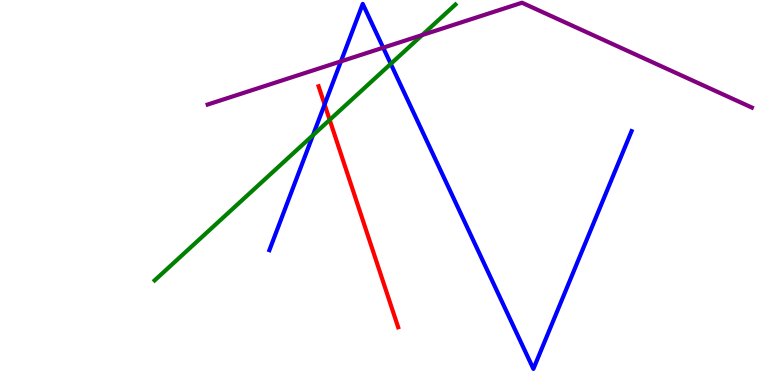[{'lines': ['blue', 'red'], 'intersections': [{'x': 4.19, 'y': 7.29}]}, {'lines': ['green', 'red'], 'intersections': [{'x': 4.25, 'y': 6.89}]}, {'lines': ['purple', 'red'], 'intersections': []}, {'lines': ['blue', 'green'], 'intersections': [{'x': 4.04, 'y': 6.49}, {'x': 5.04, 'y': 8.34}]}, {'lines': ['blue', 'purple'], 'intersections': [{'x': 4.4, 'y': 8.41}, {'x': 4.94, 'y': 8.76}]}, {'lines': ['green', 'purple'], 'intersections': [{'x': 5.45, 'y': 9.09}]}]